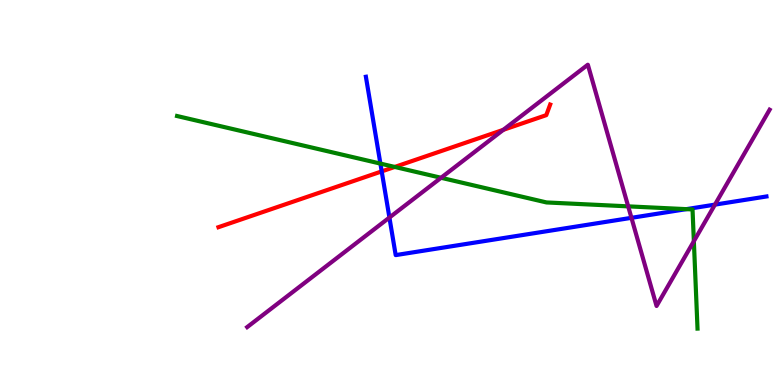[{'lines': ['blue', 'red'], 'intersections': [{'x': 4.93, 'y': 5.55}]}, {'lines': ['green', 'red'], 'intersections': [{'x': 5.09, 'y': 5.66}]}, {'lines': ['purple', 'red'], 'intersections': [{'x': 6.49, 'y': 6.63}]}, {'lines': ['blue', 'green'], 'intersections': [{'x': 4.91, 'y': 5.75}, {'x': 8.86, 'y': 4.57}]}, {'lines': ['blue', 'purple'], 'intersections': [{'x': 5.02, 'y': 4.35}, {'x': 8.15, 'y': 4.34}, {'x': 9.23, 'y': 4.69}]}, {'lines': ['green', 'purple'], 'intersections': [{'x': 5.69, 'y': 5.38}, {'x': 8.11, 'y': 4.64}, {'x': 8.95, 'y': 3.73}]}]